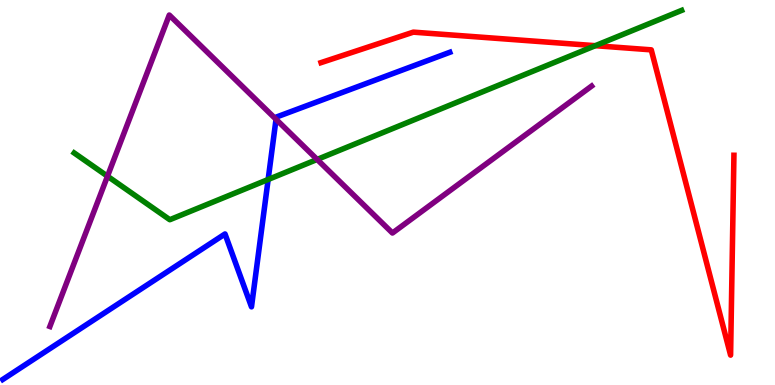[{'lines': ['blue', 'red'], 'intersections': []}, {'lines': ['green', 'red'], 'intersections': [{'x': 7.68, 'y': 8.81}]}, {'lines': ['purple', 'red'], 'intersections': []}, {'lines': ['blue', 'green'], 'intersections': [{'x': 3.46, 'y': 5.34}]}, {'lines': ['blue', 'purple'], 'intersections': [{'x': 3.56, 'y': 6.9}]}, {'lines': ['green', 'purple'], 'intersections': [{'x': 1.39, 'y': 5.42}, {'x': 4.09, 'y': 5.86}]}]